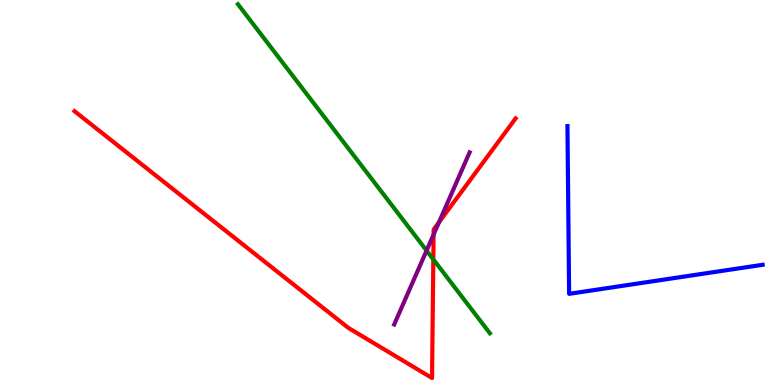[{'lines': ['blue', 'red'], 'intersections': []}, {'lines': ['green', 'red'], 'intersections': [{'x': 5.59, 'y': 3.26}]}, {'lines': ['purple', 'red'], 'intersections': [{'x': 5.59, 'y': 3.91}, {'x': 5.66, 'y': 4.23}]}, {'lines': ['blue', 'green'], 'intersections': []}, {'lines': ['blue', 'purple'], 'intersections': []}, {'lines': ['green', 'purple'], 'intersections': [{'x': 5.5, 'y': 3.49}]}]